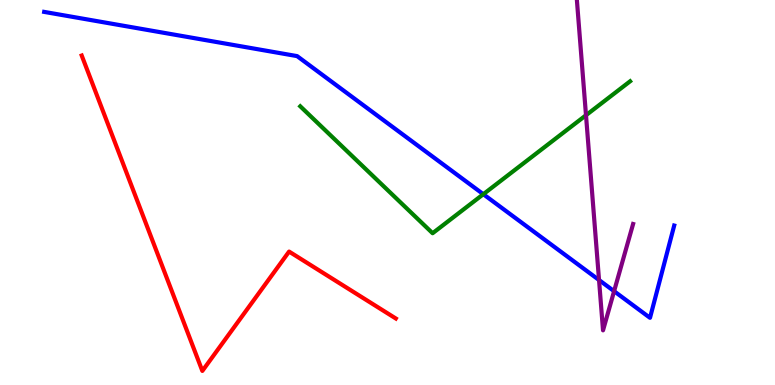[{'lines': ['blue', 'red'], 'intersections': []}, {'lines': ['green', 'red'], 'intersections': []}, {'lines': ['purple', 'red'], 'intersections': []}, {'lines': ['blue', 'green'], 'intersections': [{'x': 6.24, 'y': 4.96}]}, {'lines': ['blue', 'purple'], 'intersections': [{'x': 7.73, 'y': 2.73}, {'x': 7.92, 'y': 2.44}]}, {'lines': ['green', 'purple'], 'intersections': [{'x': 7.56, 'y': 7.01}]}]